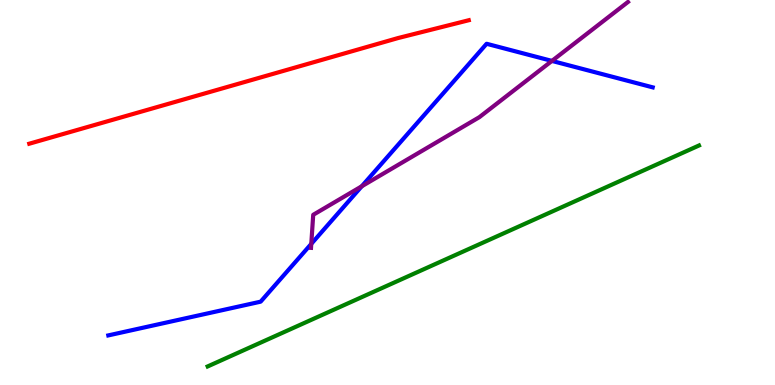[{'lines': ['blue', 'red'], 'intersections': []}, {'lines': ['green', 'red'], 'intersections': []}, {'lines': ['purple', 'red'], 'intersections': []}, {'lines': ['blue', 'green'], 'intersections': []}, {'lines': ['blue', 'purple'], 'intersections': [{'x': 4.02, 'y': 3.67}, {'x': 4.67, 'y': 5.16}, {'x': 7.12, 'y': 8.42}]}, {'lines': ['green', 'purple'], 'intersections': []}]